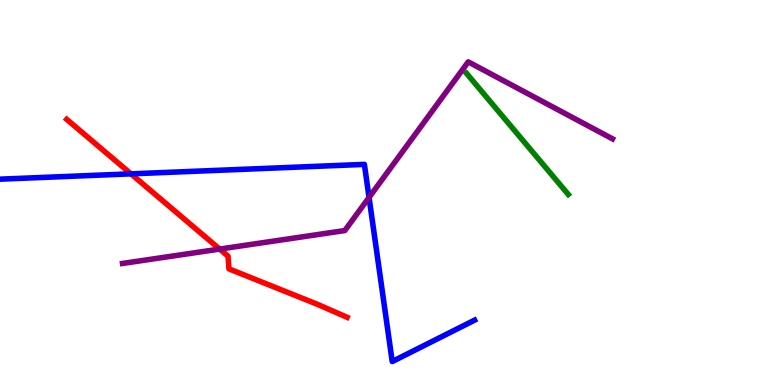[{'lines': ['blue', 'red'], 'intersections': [{'x': 1.69, 'y': 5.48}]}, {'lines': ['green', 'red'], 'intersections': []}, {'lines': ['purple', 'red'], 'intersections': [{'x': 2.83, 'y': 3.53}]}, {'lines': ['blue', 'green'], 'intersections': []}, {'lines': ['blue', 'purple'], 'intersections': [{'x': 4.76, 'y': 4.87}]}, {'lines': ['green', 'purple'], 'intersections': []}]